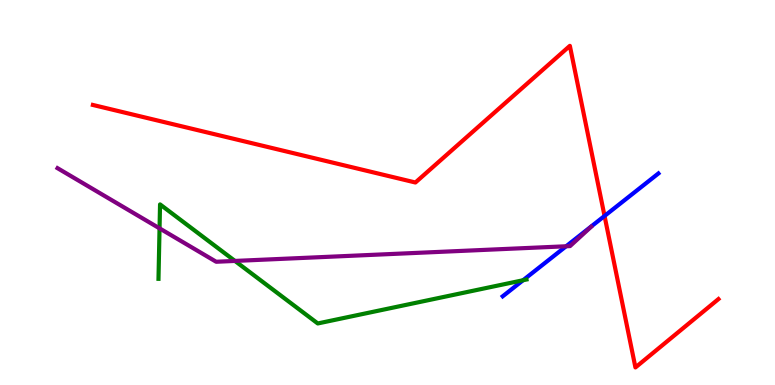[{'lines': ['blue', 'red'], 'intersections': [{'x': 7.8, 'y': 4.39}]}, {'lines': ['green', 'red'], 'intersections': []}, {'lines': ['purple', 'red'], 'intersections': []}, {'lines': ['blue', 'green'], 'intersections': [{'x': 6.75, 'y': 2.72}]}, {'lines': ['blue', 'purple'], 'intersections': [{'x': 7.3, 'y': 3.6}]}, {'lines': ['green', 'purple'], 'intersections': [{'x': 2.06, 'y': 4.07}, {'x': 3.03, 'y': 3.22}]}]